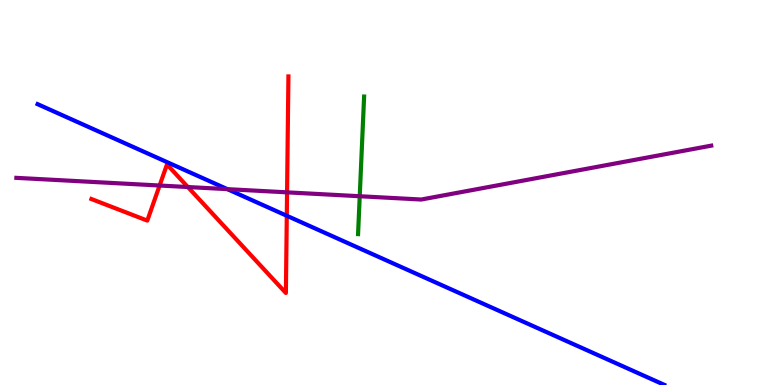[{'lines': ['blue', 'red'], 'intersections': [{'x': 3.7, 'y': 4.4}]}, {'lines': ['green', 'red'], 'intersections': []}, {'lines': ['purple', 'red'], 'intersections': [{'x': 2.06, 'y': 5.18}, {'x': 2.42, 'y': 5.14}, {'x': 3.7, 'y': 5.0}]}, {'lines': ['blue', 'green'], 'intersections': []}, {'lines': ['blue', 'purple'], 'intersections': [{'x': 2.93, 'y': 5.09}]}, {'lines': ['green', 'purple'], 'intersections': [{'x': 4.64, 'y': 4.9}]}]